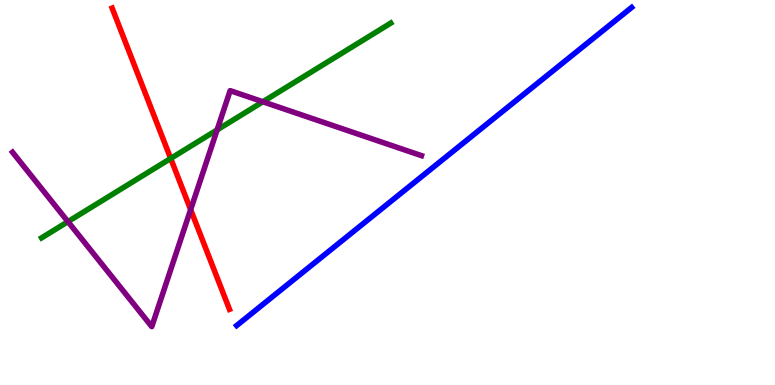[{'lines': ['blue', 'red'], 'intersections': []}, {'lines': ['green', 'red'], 'intersections': [{'x': 2.2, 'y': 5.88}]}, {'lines': ['purple', 'red'], 'intersections': [{'x': 2.46, 'y': 4.56}]}, {'lines': ['blue', 'green'], 'intersections': []}, {'lines': ['blue', 'purple'], 'intersections': []}, {'lines': ['green', 'purple'], 'intersections': [{'x': 0.877, 'y': 4.24}, {'x': 2.8, 'y': 6.63}, {'x': 3.39, 'y': 7.36}]}]